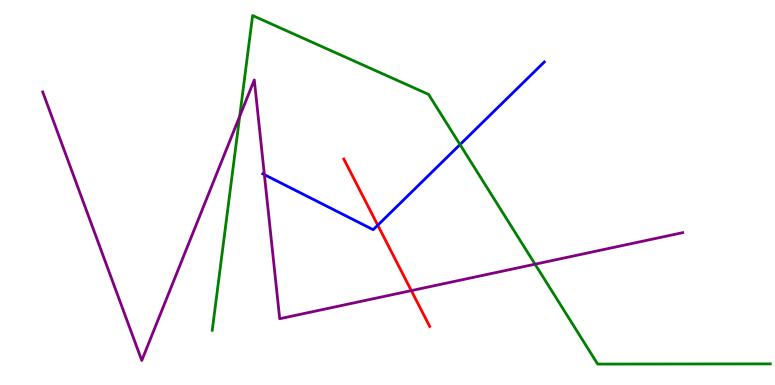[{'lines': ['blue', 'red'], 'intersections': [{'x': 4.87, 'y': 4.15}]}, {'lines': ['green', 'red'], 'intersections': []}, {'lines': ['purple', 'red'], 'intersections': [{'x': 5.31, 'y': 2.45}]}, {'lines': ['blue', 'green'], 'intersections': [{'x': 5.94, 'y': 6.24}]}, {'lines': ['blue', 'purple'], 'intersections': [{'x': 3.41, 'y': 5.46}]}, {'lines': ['green', 'purple'], 'intersections': [{'x': 3.09, 'y': 6.98}, {'x': 6.9, 'y': 3.14}]}]